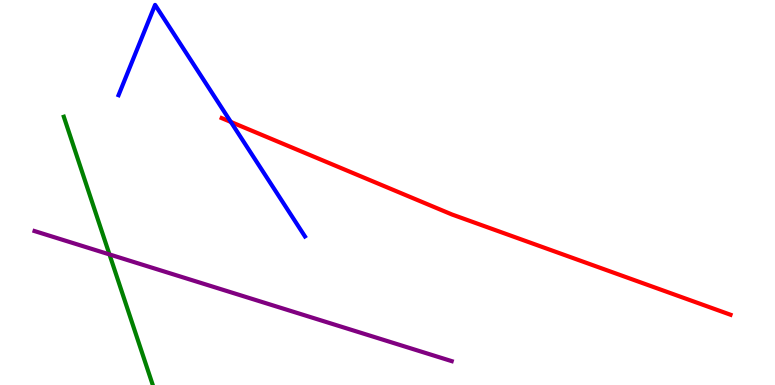[{'lines': ['blue', 'red'], 'intersections': [{'x': 2.98, 'y': 6.83}]}, {'lines': ['green', 'red'], 'intersections': []}, {'lines': ['purple', 'red'], 'intersections': []}, {'lines': ['blue', 'green'], 'intersections': []}, {'lines': ['blue', 'purple'], 'intersections': []}, {'lines': ['green', 'purple'], 'intersections': [{'x': 1.41, 'y': 3.39}]}]